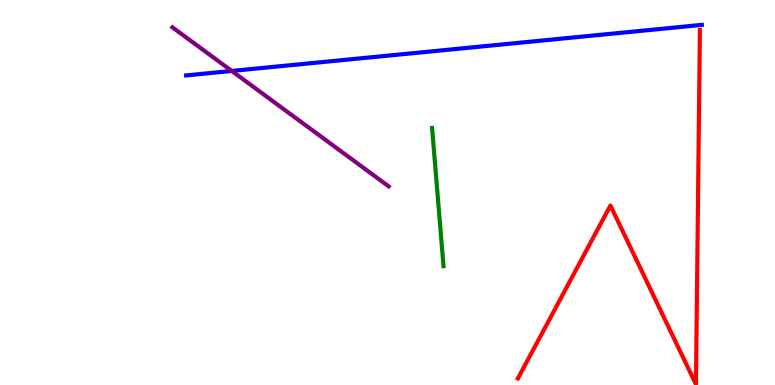[{'lines': ['blue', 'red'], 'intersections': []}, {'lines': ['green', 'red'], 'intersections': []}, {'lines': ['purple', 'red'], 'intersections': []}, {'lines': ['blue', 'green'], 'intersections': []}, {'lines': ['blue', 'purple'], 'intersections': [{'x': 2.99, 'y': 8.16}]}, {'lines': ['green', 'purple'], 'intersections': []}]